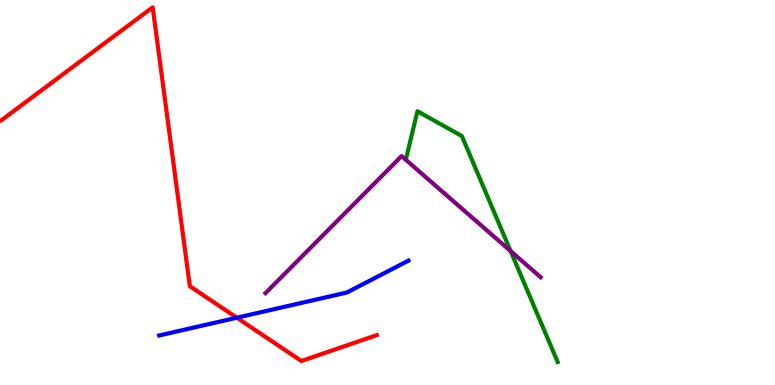[{'lines': ['blue', 'red'], 'intersections': [{'x': 3.06, 'y': 1.75}]}, {'lines': ['green', 'red'], 'intersections': []}, {'lines': ['purple', 'red'], 'intersections': []}, {'lines': ['blue', 'green'], 'intersections': []}, {'lines': ['blue', 'purple'], 'intersections': []}, {'lines': ['green', 'purple'], 'intersections': [{'x': 6.59, 'y': 3.48}]}]